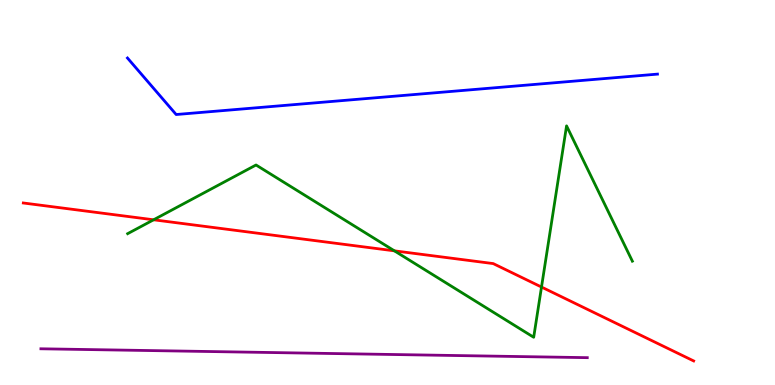[{'lines': ['blue', 'red'], 'intersections': []}, {'lines': ['green', 'red'], 'intersections': [{'x': 1.98, 'y': 4.29}, {'x': 5.09, 'y': 3.48}, {'x': 6.99, 'y': 2.54}]}, {'lines': ['purple', 'red'], 'intersections': []}, {'lines': ['blue', 'green'], 'intersections': []}, {'lines': ['blue', 'purple'], 'intersections': []}, {'lines': ['green', 'purple'], 'intersections': []}]